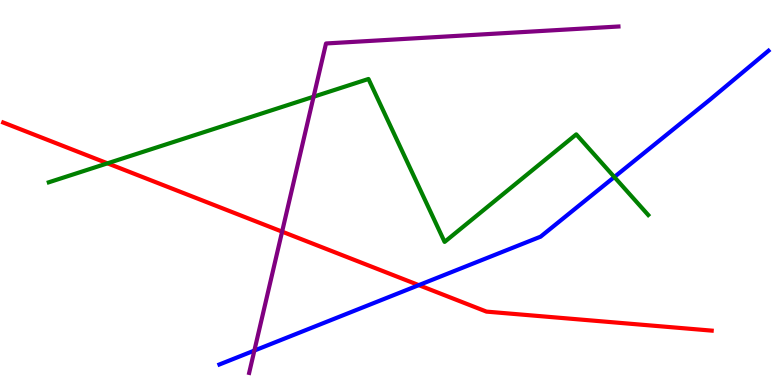[{'lines': ['blue', 'red'], 'intersections': [{'x': 5.4, 'y': 2.59}]}, {'lines': ['green', 'red'], 'intersections': [{'x': 1.39, 'y': 5.76}]}, {'lines': ['purple', 'red'], 'intersections': [{'x': 3.64, 'y': 3.98}]}, {'lines': ['blue', 'green'], 'intersections': [{'x': 7.93, 'y': 5.4}]}, {'lines': ['blue', 'purple'], 'intersections': [{'x': 3.28, 'y': 0.894}]}, {'lines': ['green', 'purple'], 'intersections': [{'x': 4.05, 'y': 7.49}]}]